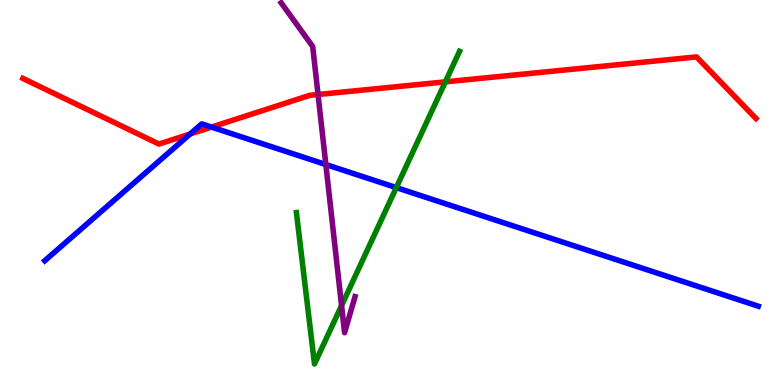[{'lines': ['blue', 'red'], 'intersections': [{'x': 2.45, 'y': 6.52}, {'x': 2.73, 'y': 6.7}]}, {'lines': ['green', 'red'], 'intersections': [{'x': 5.75, 'y': 7.87}]}, {'lines': ['purple', 'red'], 'intersections': [{'x': 4.1, 'y': 7.55}]}, {'lines': ['blue', 'green'], 'intersections': [{'x': 5.11, 'y': 5.13}]}, {'lines': ['blue', 'purple'], 'intersections': [{'x': 4.2, 'y': 5.73}]}, {'lines': ['green', 'purple'], 'intersections': [{'x': 4.41, 'y': 2.06}]}]